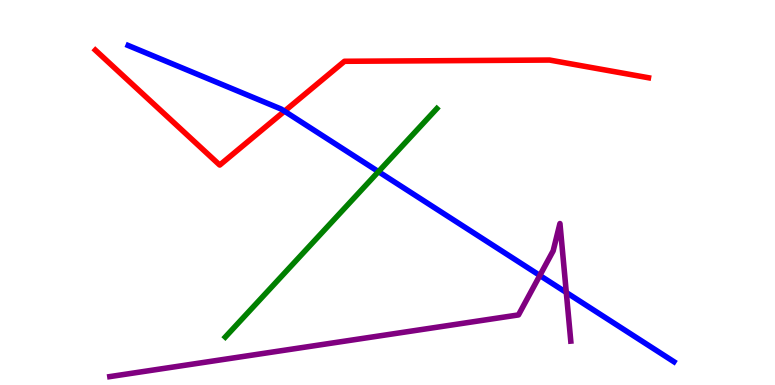[{'lines': ['blue', 'red'], 'intersections': [{'x': 3.67, 'y': 7.11}]}, {'lines': ['green', 'red'], 'intersections': []}, {'lines': ['purple', 'red'], 'intersections': []}, {'lines': ['blue', 'green'], 'intersections': [{'x': 4.88, 'y': 5.54}]}, {'lines': ['blue', 'purple'], 'intersections': [{'x': 6.97, 'y': 2.85}, {'x': 7.31, 'y': 2.4}]}, {'lines': ['green', 'purple'], 'intersections': []}]